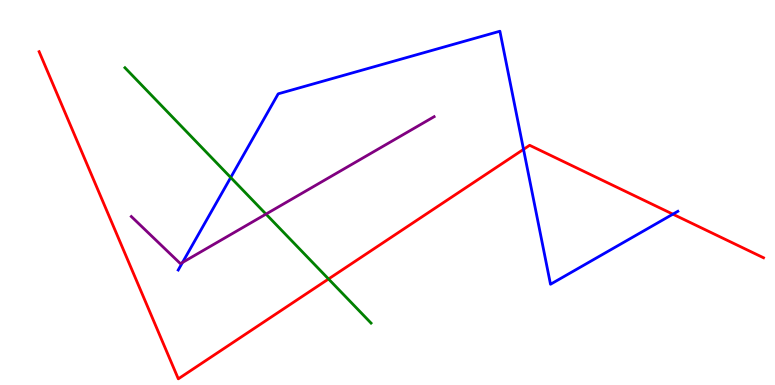[{'lines': ['blue', 'red'], 'intersections': [{'x': 6.76, 'y': 6.12}, {'x': 8.68, 'y': 4.44}]}, {'lines': ['green', 'red'], 'intersections': [{'x': 4.24, 'y': 2.75}]}, {'lines': ['purple', 'red'], 'intersections': []}, {'lines': ['blue', 'green'], 'intersections': [{'x': 2.98, 'y': 5.39}]}, {'lines': ['blue', 'purple'], 'intersections': [{'x': 2.35, 'y': 3.18}]}, {'lines': ['green', 'purple'], 'intersections': [{'x': 3.43, 'y': 4.44}]}]